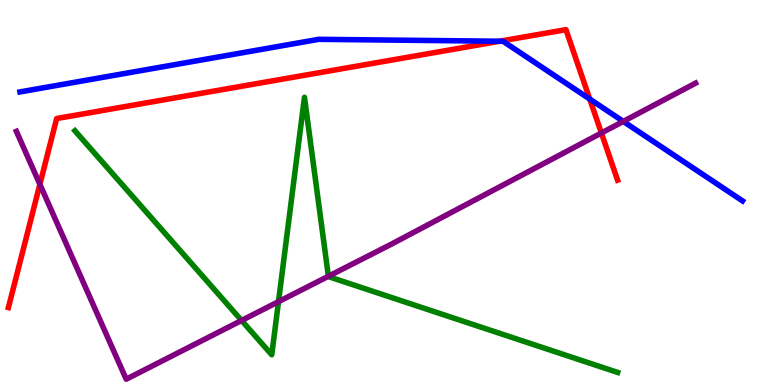[{'lines': ['blue', 'red'], 'intersections': [{'x': 6.45, 'y': 8.93}, {'x': 7.61, 'y': 7.43}]}, {'lines': ['green', 'red'], 'intersections': []}, {'lines': ['purple', 'red'], 'intersections': [{'x': 0.514, 'y': 5.21}, {'x': 7.76, 'y': 6.55}]}, {'lines': ['blue', 'green'], 'intersections': []}, {'lines': ['blue', 'purple'], 'intersections': [{'x': 8.04, 'y': 6.85}]}, {'lines': ['green', 'purple'], 'intersections': [{'x': 3.12, 'y': 1.68}, {'x': 3.59, 'y': 2.16}, {'x': 4.24, 'y': 2.82}]}]